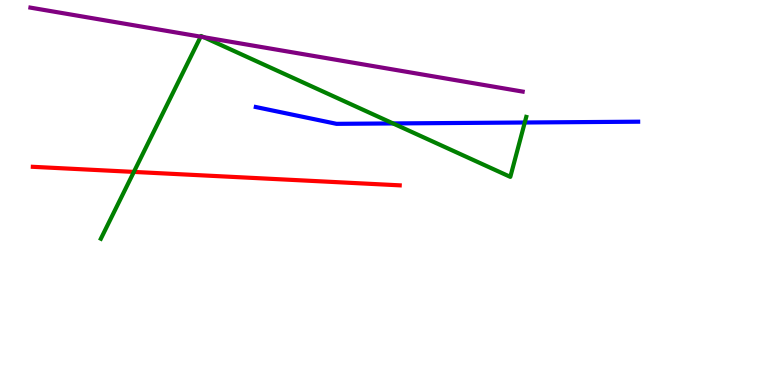[{'lines': ['blue', 'red'], 'intersections': []}, {'lines': ['green', 'red'], 'intersections': [{'x': 1.73, 'y': 5.53}]}, {'lines': ['purple', 'red'], 'intersections': []}, {'lines': ['blue', 'green'], 'intersections': [{'x': 5.07, 'y': 6.79}, {'x': 6.77, 'y': 6.82}]}, {'lines': ['blue', 'purple'], 'intersections': []}, {'lines': ['green', 'purple'], 'intersections': [{'x': 2.59, 'y': 9.05}, {'x': 2.63, 'y': 9.03}]}]